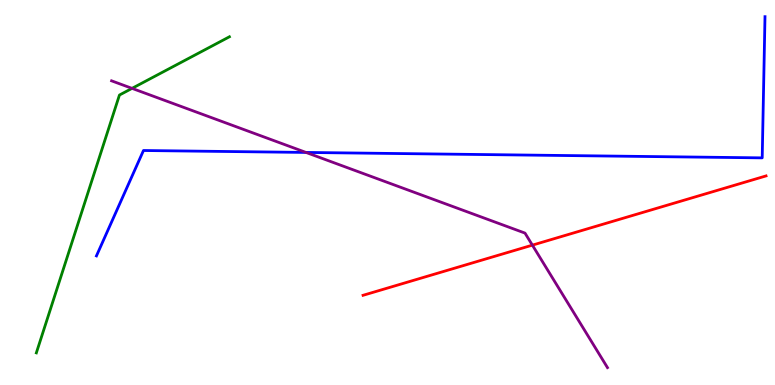[{'lines': ['blue', 'red'], 'intersections': []}, {'lines': ['green', 'red'], 'intersections': []}, {'lines': ['purple', 'red'], 'intersections': [{'x': 6.87, 'y': 3.63}]}, {'lines': ['blue', 'green'], 'intersections': []}, {'lines': ['blue', 'purple'], 'intersections': [{'x': 3.95, 'y': 6.04}]}, {'lines': ['green', 'purple'], 'intersections': [{'x': 1.7, 'y': 7.7}]}]